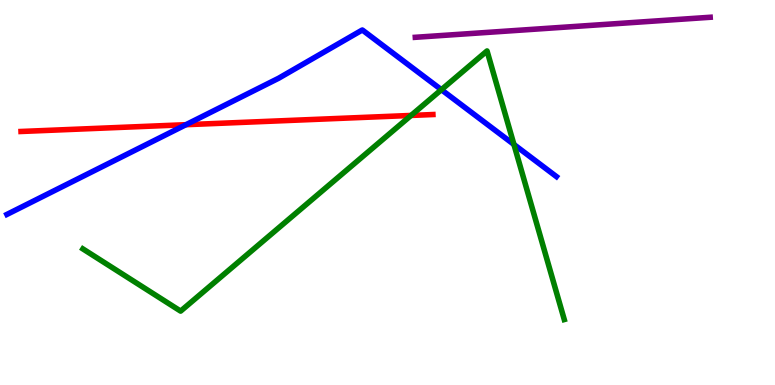[{'lines': ['blue', 'red'], 'intersections': [{'x': 2.4, 'y': 6.76}]}, {'lines': ['green', 'red'], 'intersections': [{'x': 5.3, 'y': 7.0}]}, {'lines': ['purple', 'red'], 'intersections': []}, {'lines': ['blue', 'green'], 'intersections': [{'x': 5.7, 'y': 7.67}, {'x': 6.63, 'y': 6.25}]}, {'lines': ['blue', 'purple'], 'intersections': []}, {'lines': ['green', 'purple'], 'intersections': []}]